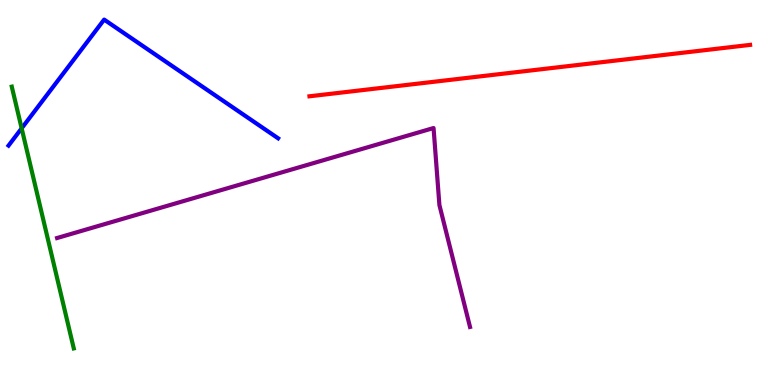[{'lines': ['blue', 'red'], 'intersections': []}, {'lines': ['green', 'red'], 'intersections': []}, {'lines': ['purple', 'red'], 'intersections': []}, {'lines': ['blue', 'green'], 'intersections': [{'x': 0.279, 'y': 6.67}]}, {'lines': ['blue', 'purple'], 'intersections': []}, {'lines': ['green', 'purple'], 'intersections': []}]